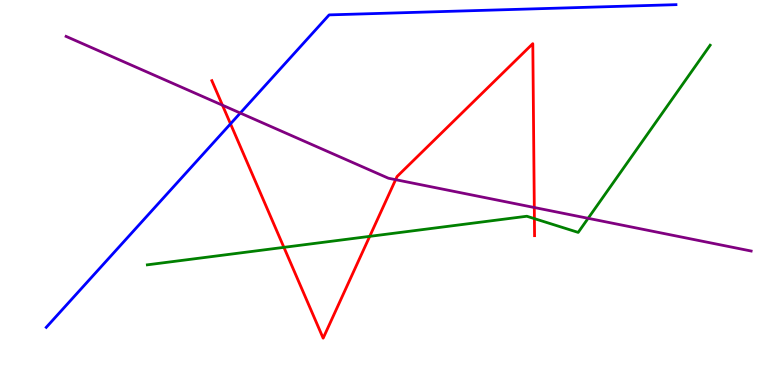[{'lines': ['blue', 'red'], 'intersections': [{'x': 2.97, 'y': 6.78}]}, {'lines': ['green', 'red'], 'intersections': [{'x': 3.66, 'y': 3.58}, {'x': 4.77, 'y': 3.86}, {'x': 6.9, 'y': 4.32}]}, {'lines': ['purple', 'red'], 'intersections': [{'x': 2.87, 'y': 7.27}, {'x': 5.1, 'y': 5.33}, {'x': 6.89, 'y': 4.61}]}, {'lines': ['blue', 'green'], 'intersections': []}, {'lines': ['blue', 'purple'], 'intersections': [{'x': 3.1, 'y': 7.06}]}, {'lines': ['green', 'purple'], 'intersections': [{'x': 7.59, 'y': 4.33}]}]